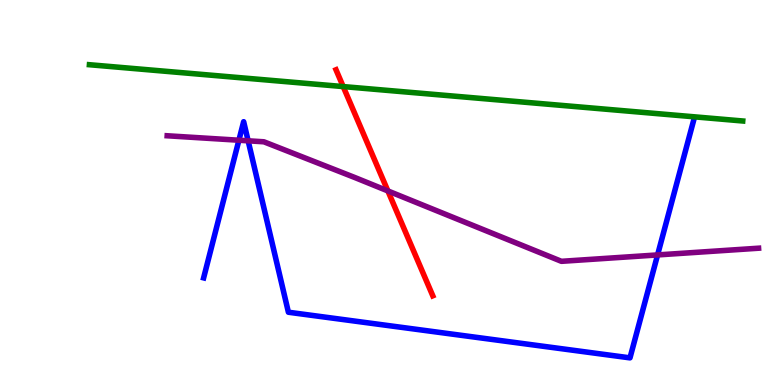[{'lines': ['blue', 'red'], 'intersections': []}, {'lines': ['green', 'red'], 'intersections': [{'x': 4.43, 'y': 7.75}]}, {'lines': ['purple', 'red'], 'intersections': [{'x': 5.0, 'y': 5.04}]}, {'lines': ['blue', 'green'], 'intersections': []}, {'lines': ['blue', 'purple'], 'intersections': [{'x': 3.08, 'y': 6.36}, {'x': 3.2, 'y': 6.34}, {'x': 8.48, 'y': 3.38}]}, {'lines': ['green', 'purple'], 'intersections': []}]